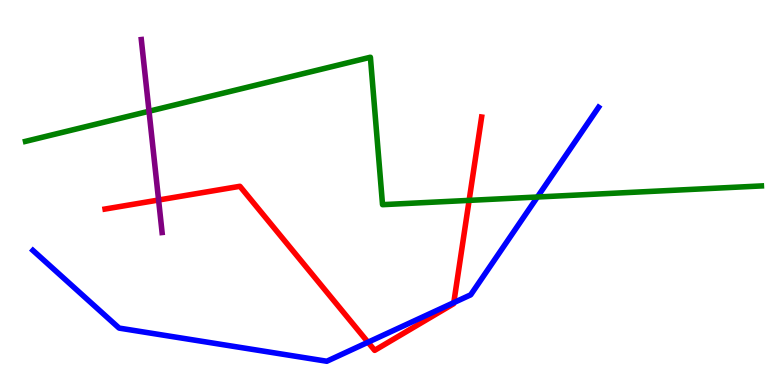[{'lines': ['blue', 'red'], 'intersections': [{'x': 4.75, 'y': 1.11}, {'x': 5.86, 'y': 2.14}]}, {'lines': ['green', 'red'], 'intersections': [{'x': 6.05, 'y': 4.8}]}, {'lines': ['purple', 'red'], 'intersections': [{'x': 2.05, 'y': 4.8}]}, {'lines': ['blue', 'green'], 'intersections': [{'x': 6.93, 'y': 4.88}]}, {'lines': ['blue', 'purple'], 'intersections': []}, {'lines': ['green', 'purple'], 'intersections': [{'x': 1.92, 'y': 7.11}]}]